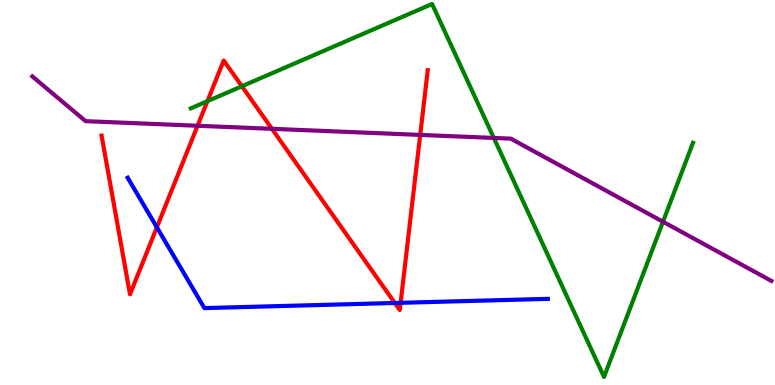[{'lines': ['blue', 'red'], 'intersections': [{'x': 2.02, 'y': 4.1}, {'x': 5.09, 'y': 2.13}, {'x': 5.17, 'y': 2.13}]}, {'lines': ['green', 'red'], 'intersections': [{'x': 2.68, 'y': 7.37}, {'x': 3.12, 'y': 7.76}]}, {'lines': ['purple', 'red'], 'intersections': [{'x': 2.55, 'y': 6.73}, {'x': 3.51, 'y': 6.65}, {'x': 5.42, 'y': 6.5}]}, {'lines': ['blue', 'green'], 'intersections': []}, {'lines': ['blue', 'purple'], 'intersections': []}, {'lines': ['green', 'purple'], 'intersections': [{'x': 6.37, 'y': 6.42}, {'x': 8.55, 'y': 4.24}]}]